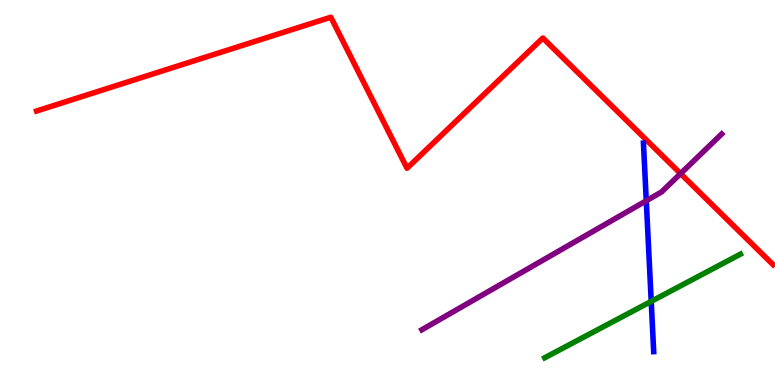[{'lines': ['blue', 'red'], 'intersections': []}, {'lines': ['green', 'red'], 'intersections': []}, {'lines': ['purple', 'red'], 'intersections': [{'x': 8.78, 'y': 5.49}]}, {'lines': ['blue', 'green'], 'intersections': [{'x': 8.4, 'y': 2.17}]}, {'lines': ['blue', 'purple'], 'intersections': [{'x': 8.34, 'y': 4.79}]}, {'lines': ['green', 'purple'], 'intersections': []}]